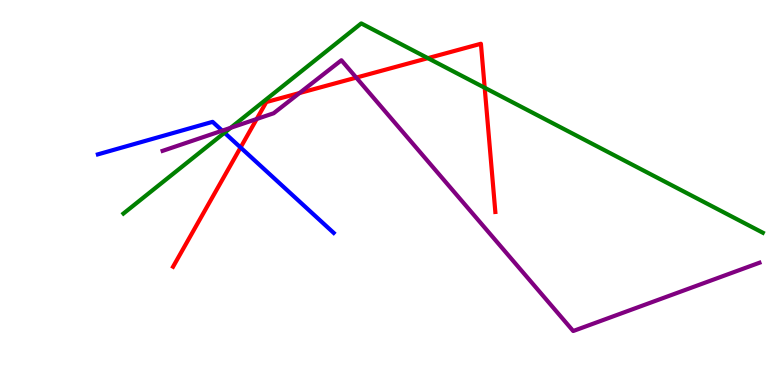[{'lines': ['blue', 'red'], 'intersections': [{'x': 3.1, 'y': 6.17}]}, {'lines': ['green', 'red'], 'intersections': [{'x': 5.52, 'y': 8.49}, {'x': 6.25, 'y': 7.72}]}, {'lines': ['purple', 'red'], 'intersections': [{'x': 3.31, 'y': 6.91}, {'x': 3.86, 'y': 7.58}, {'x': 4.6, 'y': 7.98}]}, {'lines': ['blue', 'green'], 'intersections': [{'x': 2.9, 'y': 6.55}]}, {'lines': ['blue', 'purple'], 'intersections': [{'x': 2.87, 'y': 6.61}]}, {'lines': ['green', 'purple'], 'intersections': [{'x': 2.98, 'y': 6.68}]}]